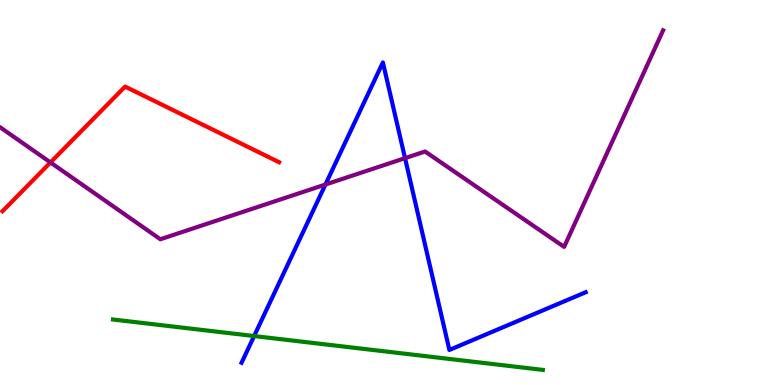[{'lines': ['blue', 'red'], 'intersections': []}, {'lines': ['green', 'red'], 'intersections': []}, {'lines': ['purple', 'red'], 'intersections': [{'x': 0.651, 'y': 5.78}]}, {'lines': ['blue', 'green'], 'intersections': [{'x': 3.28, 'y': 1.27}]}, {'lines': ['blue', 'purple'], 'intersections': [{'x': 4.2, 'y': 5.21}, {'x': 5.23, 'y': 5.89}]}, {'lines': ['green', 'purple'], 'intersections': []}]